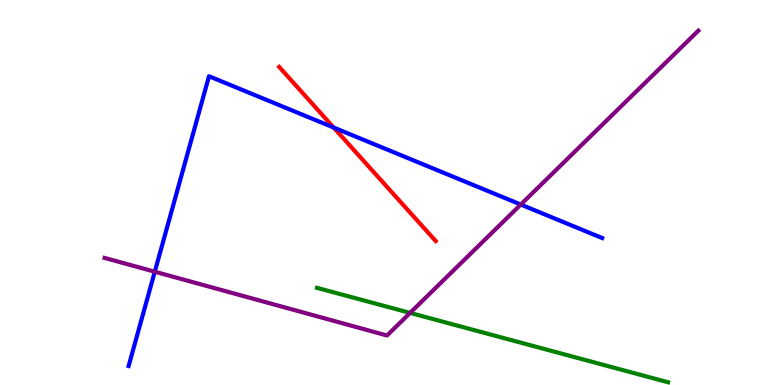[{'lines': ['blue', 'red'], 'intersections': [{'x': 4.31, 'y': 6.69}]}, {'lines': ['green', 'red'], 'intersections': []}, {'lines': ['purple', 'red'], 'intersections': []}, {'lines': ['blue', 'green'], 'intersections': []}, {'lines': ['blue', 'purple'], 'intersections': [{'x': 2.0, 'y': 2.94}, {'x': 6.72, 'y': 4.69}]}, {'lines': ['green', 'purple'], 'intersections': [{'x': 5.29, 'y': 1.87}]}]